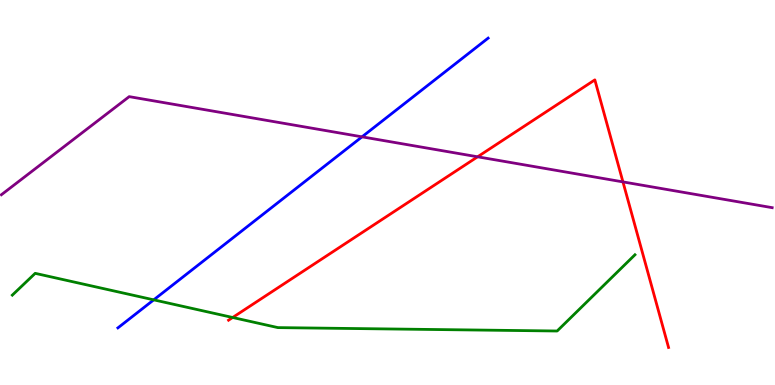[{'lines': ['blue', 'red'], 'intersections': []}, {'lines': ['green', 'red'], 'intersections': [{'x': 3.0, 'y': 1.75}]}, {'lines': ['purple', 'red'], 'intersections': [{'x': 6.16, 'y': 5.93}, {'x': 8.04, 'y': 5.28}]}, {'lines': ['blue', 'green'], 'intersections': [{'x': 1.98, 'y': 2.21}]}, {'lines': ['blue', 'purple'], 'intersections': [{'x': 4.67, 'y': 6.45}]}, {'lines': ['green', 'purple'], 'intersections': []}]